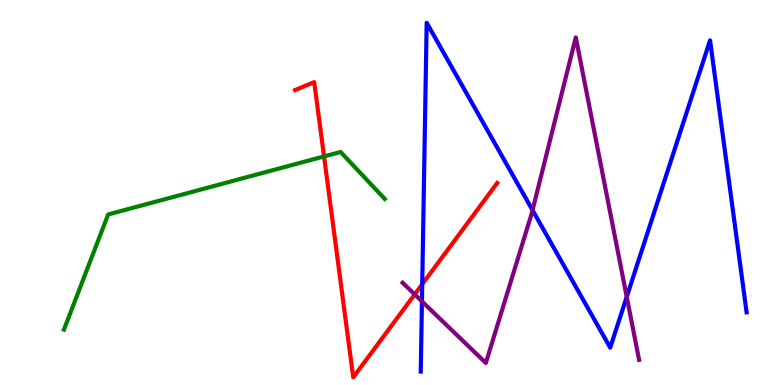[{'lines': ['blue', 'red'], 'intersections': [{'x': 5.45, 'y': 2.62}]}, {'lines': ['green', 'red'], 'intersections': [{'x': 4.18, 'y': 5.94}]}, {'lines': ['purple', 'red'], 'intersections': [{'x': 5.35, 'y': 2.35}]}, {'lines': ['blue', 'green'], 'intersections': []}, {'lines': ['blue', 'purple'], 'intersections': [{'x': 5.44, 'y': 2.17}, {'x': 6.87, 'y': 4.54}, {'x': 8.09, 'y': 2.29}]}, {'lines': ['green', 'purple'], 'intersections': []}]